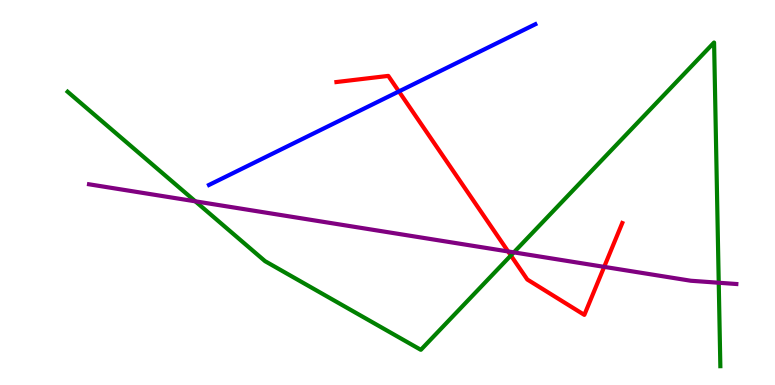[{'lines': ['blue', 'red'], 'intersections': [{'x': 5.15, 'y': 7.63}]}, {'lines': ['green', 'red'], 'intersections': [{'x': 6.59, 'y': 3.36}]}, {'lines': ['purple', 'red'], 'intersections': [{'x': 6.56, 'y': 3.47}, {'x': 7.8, 'y': 3.07}]}, {'lines': ['blue', 'green'], 'intersections': []}, {'lines': ['blue', 'purple'], 'intersections': []}, {'lines': ['green', 'purple'], 'intersections': [{'x': 2.52, 'y': 4.77}, {'x': 6.63, 'y': 3.44}, {'x': 9.27, 'y': 2.66}]}]